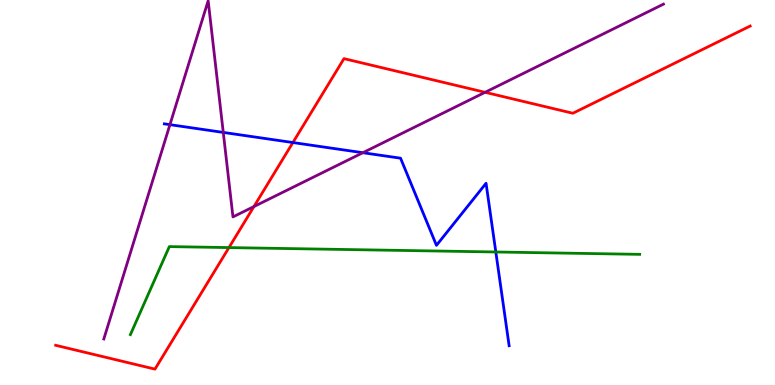[{'lines': ['blue', 'red'], 'intersections': [{'x': 3.78, 'y': 6.3}]}, {'lines': ['green', 'red'], 'intersections': [{'x': 2.95, 'y': 3.57}]}, {'lines': ['purple', 'red'], 'intersections': [{'x': 3.28, 'y': 4.64}, {'x': 6.26, 'y': 7.6}]}, {'lines': ['blue', 'green'], 'intersections': [{'x': 6.4, 'y': 3.45}]}, {'lines': ['blue', 'purple'], 'intersections': [{'x': 2.19, 'y': 6.76}, {'x': 2.88, 'y': 6.56}, {'x': 4.68, 'y': 6.03}]}, {'lines': ['green', 'purple'], 'intersections': []}]